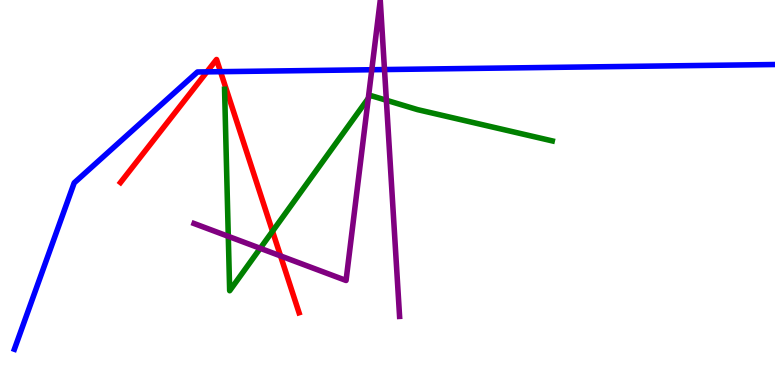[{'lines': ['blue', 'red'], 'intersections': [{'x': 2.67, 'y': 8.13}, {'x': 2.85, 'y': 8.14}]}, {'lines': ['green', 'red'], 'intersections': [{'x': 3.52, 'y': 3.99}]}, {'lines': ['purple', 'red'], 'intersections': [{'x': 3.62, 'y': 3.35}]}, {'lines': ['blue', 'green'], 'intersections': []}, {'lines': ['blue', 'purple'], 'intersections': [{'x': 4.8, 'y': 8.19}, {'x': 4.96, 'y': 8.19}]}, {'lines': ['green', 'purple'], 'intersections': [{'x': 2.95, 'y': 3.86}, {'x': 3.36, 'y': 3.55}, {'x': 4.75, 'y': 7.45}, {'x': 4.99, 'y': 7.4}]}]